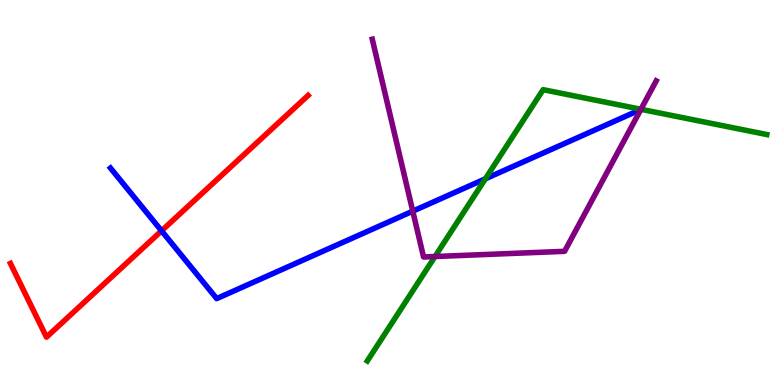[{'lines': ['blue', 'red'], 'intersections': [{'x': 2.08, 'y': 4.0}]}, {'lines': ['green', 'red'], 'intersections': []}, {'lines': ['purple', 'red'], 'intersections': []}, {'lines': ['blue', 'green'], 'intersections': [{'x': 6.26, 'y': 5.36}]}, {'lines': ['blue', 'purple'], 'intersections': [{'x': 5.33, 'y': 4.52}]}, {'lines': ['green', 'purple'], 'intersections': [{'x': 5.61, 'y': 3.34}, {'x': 8.27, 'y': 7.16}]}]